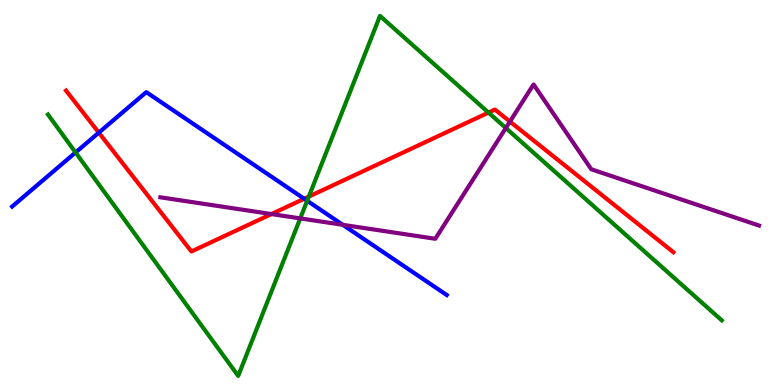[{'lines': ['blue', 'red'], 'intersections': [{'x': 1.27, 'y': 6.55}, {'x': 3.92, 'y': 4.84}]}, {'lines': ['green', 'red'], 'intersections': [{'x': 3.98, 'y': 4.89}, {'x': 6.3, 'y': 7.08}]}, {'lines': ['purple', 'red'], 'intersections': [{'x': 3.5, 'y': 4.44}, {'x': 6.58, 'y': 6.84}]}, {'lines': ['blue', 'green'], 'intersections': [{'x': 0.975, 'y': 6.04}, {'x': 3.96, 'y': 4.79}]}, {'lines': ['blue', 'purple'], 'intersections': [{'x': 4.42, 'y': 4.16}]}, {'lines': ['green', 'purple'], 'intersections': [{'x': 3.87, 'y': 4.33}, {'x': 6.53, 'y': 6.67}]}]